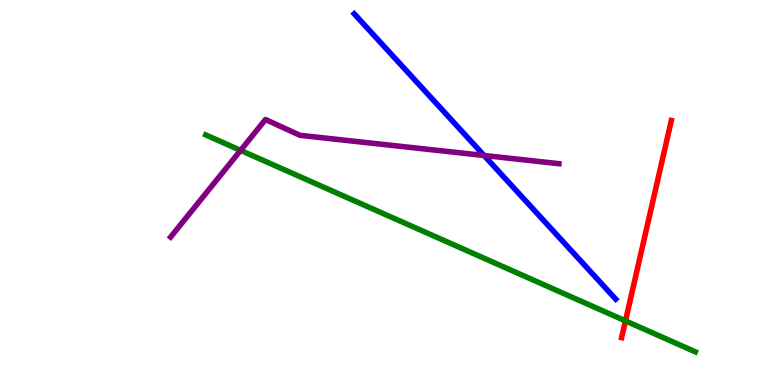[{'lines': ['blue', 'red'], 'intersections': []}, {'lines': ['green', 'red'], 'intersections': [{'x': 8.07, 'y': 1.67}]}, {'lines': ['purple', 'red'], 'intersections': []}, {'lines': ['blue', 'green'], 'intersections': []}, {'lines': ['blue', 'purple'], 'intersections': [{'x': 6.25, 'y': 5.96}]}, {'lines': ['green', 'purple'], 'intersections': [{'x': 3.1, 'y': 6.09}]}]